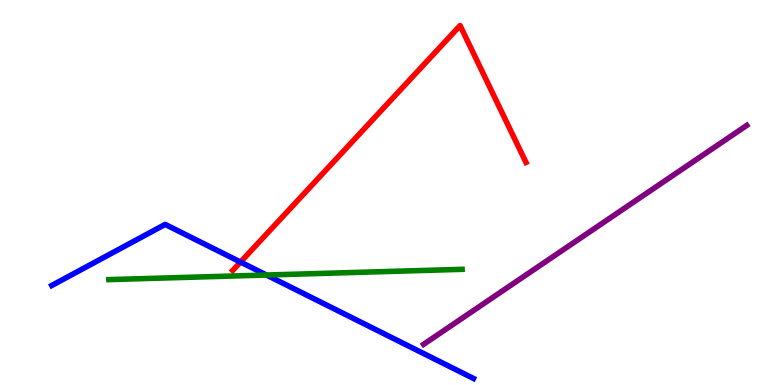[{'lines': ['blue', 'red'], 'intersections': [{'x': 3.1, 'y': 3.19}]}, {'lines': ['green', 'red'], 'intersections': []}, {'lines': ['purple', 'red'], 'intersections': []}, {'lines': ['blue', 'green'], 'intersections': [{'x': 3.44, 'y': 2.86}]}, {'lines': ['blue', 'purple'], 'intersections': []}, {'lines': ['green', 'purple'], 'intersections': []}]